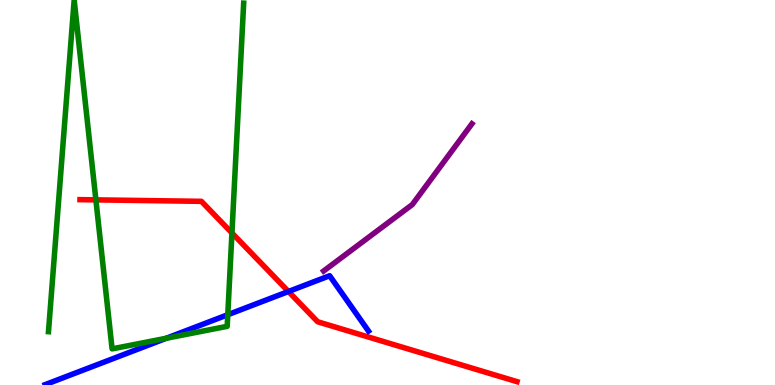[{'lines': ['blue', 'red'], 'intersections': [{'x': 3.72, 'y': 2.43}]}, {'lines': ['green', 'red'], 'intersections': [{'x': 1.24, 'y': 4.81}, {'x': 2.99, 'y': 3.95}]}, {'lines': ['purple', 'red'], 'intersections': []}, {'lines': ['blue', 'green'], 'intersections': [{'x': 2.15, 'y': 1.21}, {'x': 2.94, 'y': 1.83}]}, {'lines': ['blue', 'purple'], 'intersections': []}, {'lines': ['green', 'purple'], 'intersections': []}]